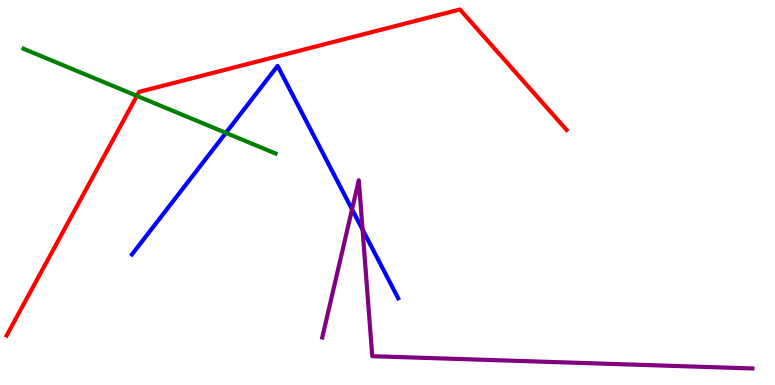[{'lines': ['blue', 'red'], 'intersections': []}, {'lines': ['green', 'red'], 'intersections': [{'x': 1.77, 'y': 7.51}]}, {'lines': ['purple', 'red'], 'intersections': []}, {'lines': ['blue', 'green'], 'intersections': [{'x': 2.91, 'y': 6.55}]}, {'lines': ['blue', 'purple'], 'intersections': [{'x': 4.54, 'y': 4.56}, {'x': 4.68, 'y': 4.04}]}, {'lines': ['green', 'purple'], 'intersections': []}]